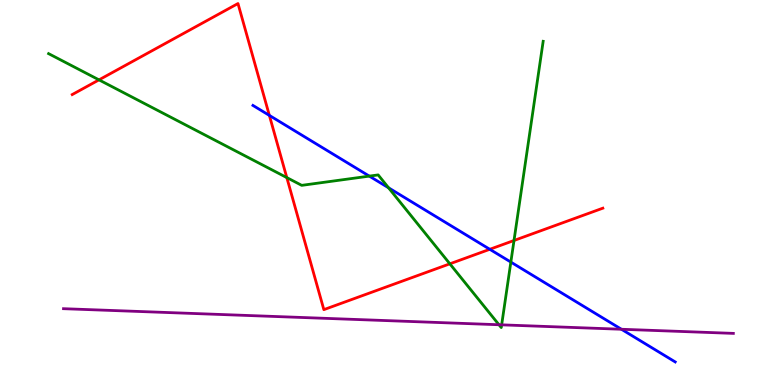[{'lines': ['blue', 'red'], 'intersections': [{'x': 3.48, 'y': 7.0}, {'x': 6.32, 'y': 3.52}]}, {'lines': ['green', 'red'], 'intersections': [{'x': 1.28, 'y': 7.93}, {'x': 3.7, 'y': 5.39}, {'x': 5.8, 'y': 3.15}, {'x': 6.63, 'y': 3.75}]}, {'lines': ['purple', 'red'], 'intersections': []}, {'lines': ['blue', 'green'], 'intersections': [{'x': 4.77, 'y': 5.43}, {'x': 5.01, 'y': 5.12}, {'x': 6.59, 'y': 3.19}]}, {'lines': ['blue', 'purple'], 'intersections': [{'x': 8.02, 'y': 1.45}]}, {'lines': ['green', 'purple'], 'intersections': [{'x': 6.44, 'y': 1.57}, {'x': 6.47, 'y': 1.56}]}]